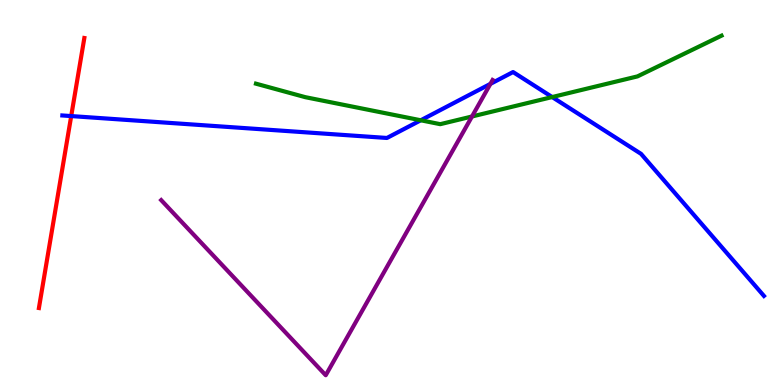[{'lines': ['blue', 'red'], 'intersections': [{'x': 0.919, 'y': 6.99}]}, {'lines': ['green', 'red'], 'intersections': []}, {'lines': ['purple', 'red'], 'intersections': []}, {'lines': ['blue', 'green'], 'intersections': [{'x': 5.43, 'y': 6.88}, {'x': 7.12, 'y': 7.48}]}, {'lines': ['blue', 'purple'], 'intersections': [{'x': 6.33, 'y': 7.82}]}, {'lines': ['green', 'purple'], 'intersections': [{'x': 6.09, 'y': 6.97}]}]